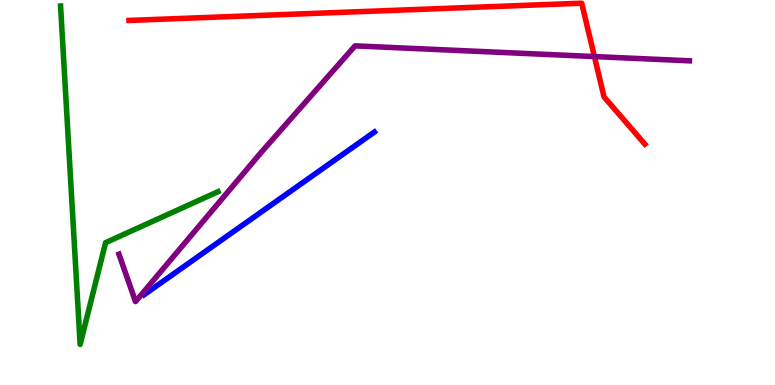[{'lines': ['blue', 'red'], 'intersections': []}, {'lines': ['green', 'red'], 'intersections': []}, {'lines': ['purple', 'red'], 'intersections': [{'x': 7.67, 'y': 8.53}]}, {'lines': ['blue', 'green'], 'intersections': []}, {'lines': ['blue', 'purple'], 'intersections': []}, {'lines': ['green', 'purple'], 'intersections': []}]